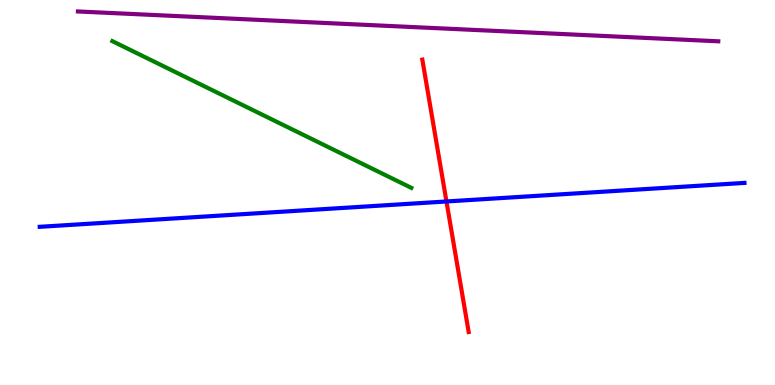[{'lines': ['blue', 'red'], 'intersections': [{'x': 5.76, 'y': 4.77}]}, {'lines': ['green', 'red'], 'intersections': []}, {'lines': ['purple', 'red'], 'intersections': []}, {'lines': ['blue', 'green'], 'intersections': []}, {'lines': ['blue', 'purple'], 'intersections': []}, {'lines': ['green', 'purple'], 'intersections': []}]